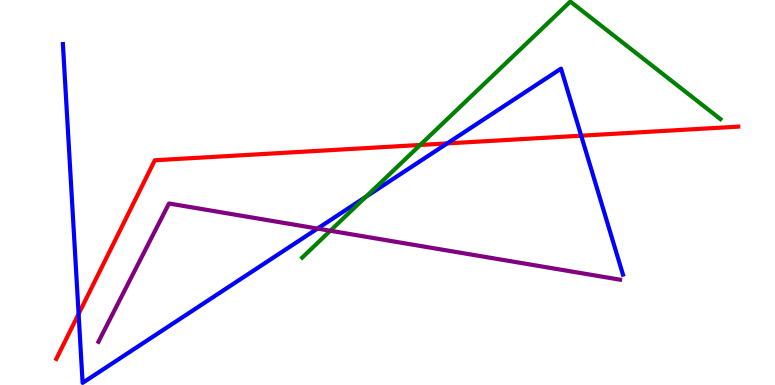[{'lines': ['blue', 'red'], 'intersections': [{'x': 1.01, 'y': 1.84}, {'x': 5.77, 'y': 6.27}, {'x': 7.5, 'y': 6.48}]}, {'lines': ['green', 'red'], 'intersections': [{'x': 5.42, 'y': 6.23}]}, {'lines': ['purple', 'red'], 'intersections': []}, {'lines': ['blue', 'green'], 'intersections': [{'x': 4.72, 'y': 4.89}]}, {'lines': ['blue', 'purple'], 'intersections': [{'x': 4.1, 'y': 4.06}]}, {'lines': ['green', 'purple'], 'intersections': [{'x': 4.26, 'y': 4.01}]}]